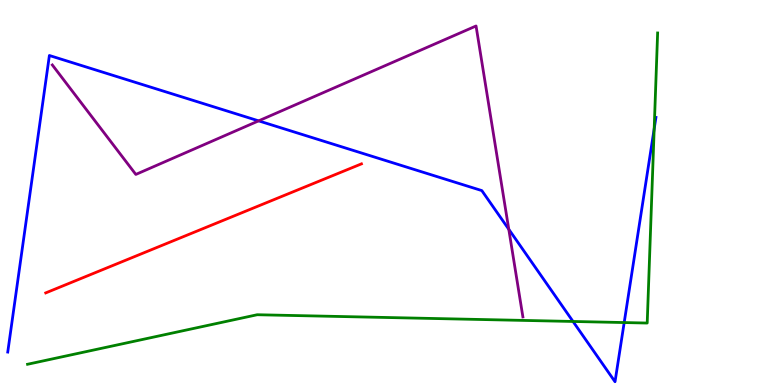[{'lines': ['blue', 'red'], 'intersections': []}, {'lines': ['green', 'red'], 'intersections': []}, {'lines': ['purple', 'red'], 'intersections': []}, {'lines': ['blue', 'green'], 'intersections': [{'x': 7.39, 'y': 1.65}, {'x': 8.05, 'y': 1.62}, {'x': 8.44, 'y': 6.65}]}, {'lines': ['blue', 'purple'], 'intersections': [{'x': 3.34, 'y': 6.86}, {'x': 6.56, 'y': 4.04}]}, {'lines': ['green', 'purple'], 'intersections': []}]